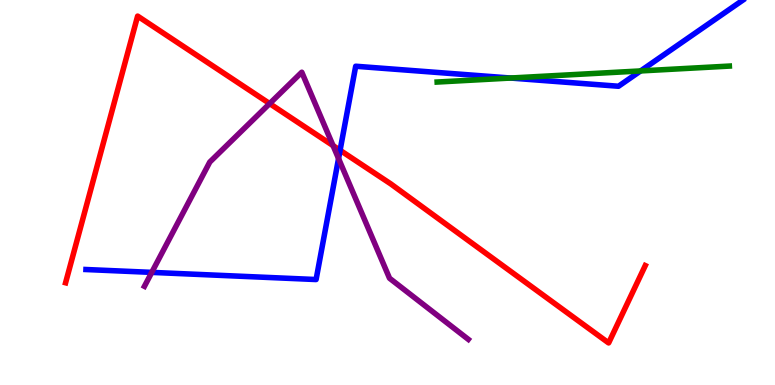[{'lines': ['blue', 'red'], 'intersections': [{'x': 4.39, 'y': 6.1}]}, {'lines': ['green', 'red'], 'intersections': []}, {'lines': ['purple', 'red'], 'intersections': [{'x': 3.48, 'y': 7.31}, {'x': 4.3, 'y': 6.22}]}, {'lines': ['blue', 'green'], 'intersections': [{'x': 6.59, 'y': 7.97}, {'x': 8.27, 'y': 8.16}]}, {'lines': ['blue', 'purple'], 'intersections': [{'x': 1.96, 'y': 2.93}, {'x': 4.37, 'y': 5.88}]}, {'lines': ['green', 'purple'], 'intersections': []}]